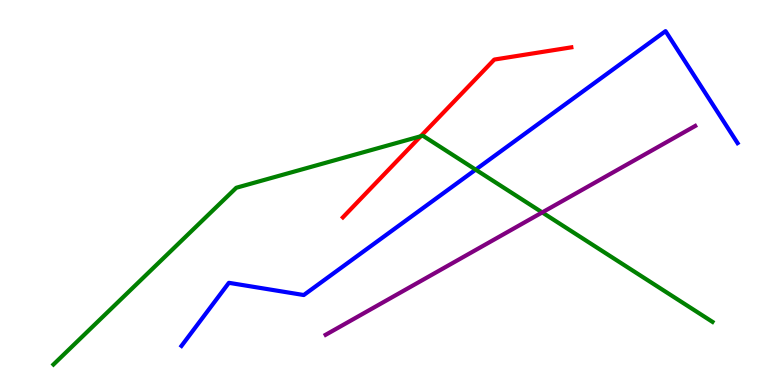[{'lines': ['blue', 'red'], 'intersections': []}, {'lines': ['green', 'red'], 'intersections': [{'x': 5.43, 'y': 6.46}]}, {'lines': ['purple', 'red'], 'intersections': []}, {'lines': ['blue', 'green'], 'intersections': [{'x': 6.14, 'y': 5.59}]}, {'lines': ['blue', 'purple'], 'intersections': []}, {'lines': ['green', 'purple'], 'intersections': [{'x': 7.0, 'y': 4.48}]}]